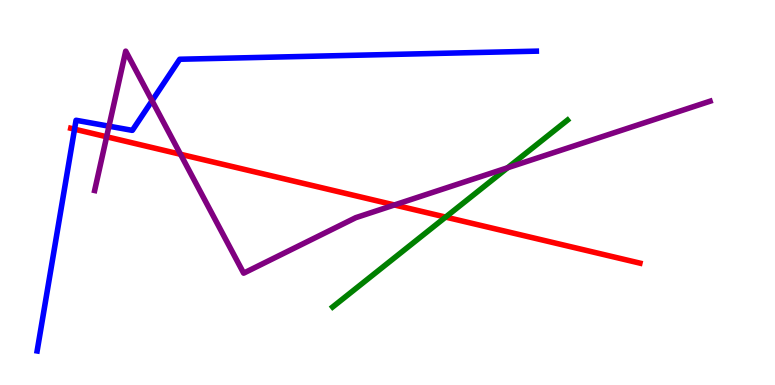[{'lines': ['blue', 'red'], 'intersections': [{'x': 0.962, 'y': 6.64}]}, {'lines': ['green', 'red'], 'intersections': [{'x': 5.75, 'y': 4.36}]}, {'lines': ['purple', 'red'], 'intersections': [{'x': 1.38, 'y': 6.45}, {'x': 2.33, 'y': 5.99}, {'x': 5.09, 'y': 4.68}]}, {'lines': ['blue', 'green'], 'intersections': []}, {'lines': ['blue', 'purple'], 'intersections': [{'x': 1.41, 'y': 6.72}, {'x': 1.96, 'y': 7.38}]}, {'lines': ['green', 'purple'], 'intersections': [{'x': 6.55, 'y': 5.64}]}]